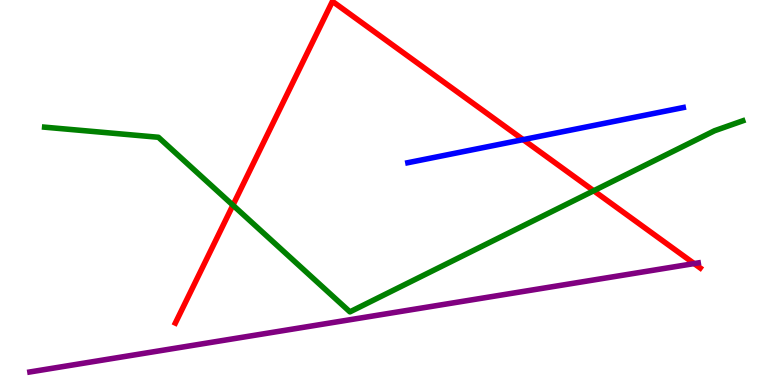[{'lines': ['blue', 'red'], 'intersections': [{'x': 6.75, 'y': 6.37}]}, {'lines': ['green', 'red'], 'intersections': [{'x': 3.01, 'y': 4.67}, {'x': 7.66, 'y': 5.05}]}, {'lines': ['purple', 'red'], 'intersections': [{'x': 8.96, 'y': 3.15}]}, {'lines': ['blue', 'green'], 'intersections': []}, {'lines': ['blue', 'purple'], 'intersections': []}, {'lines': ['green', 'purple'], 'intersections': []}]